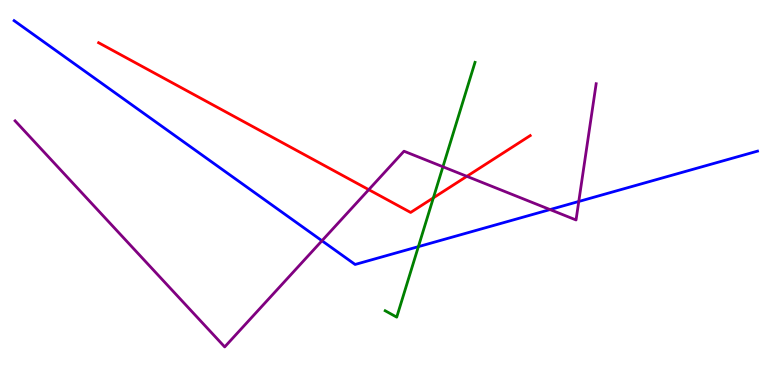[{'lines': ['blue', 'red'], 'intersections': []}, {'lines': ['green', 'red'], 'intersections': [{'x': 5.59, 'y': 4.86}]}, {'lines': ['purple', 'red'], 'intersections': [{'x': 4.76, 'y': 5.07}, {'x': 6.02, 'y': 5.42}]}, {'lines': ['blue', 'green'], 'intersections': [{'x': 5.4, 'y': 3.59}]}, {'lines': ['blue', 'purple'], 'intersections': [{'x': 4.15, 'y': 3.75}, {'x': 7.1, 'y': 4.56}, {'x': 7.47, 'y': 4.77}]}, {'lines': ['green', 'purple'], 'intersections': [{'x': 5.72, 'y': 5.67}]}]